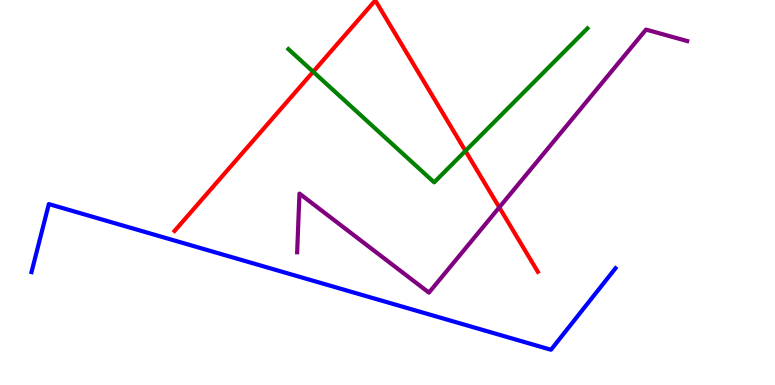[{'lines': ['blue', 'red'], 'intersections': []}, {'lines': ['green', 'red'], 'intersections': [{'x': 4.04, 'y': 8.14}, {'x': 6.01, 'y': 6.08}]}, {'lines': ['purple', 'red'], 'intersections': [{'x': 6.44, 'y': 4.61}]}, {'lines': ['blue', 'green'], 'intersections': []}, {'lines': ['blue', 'purple'], 'intersections': []}, {'lines': ['green', 'purple'], 'intersections': []}]